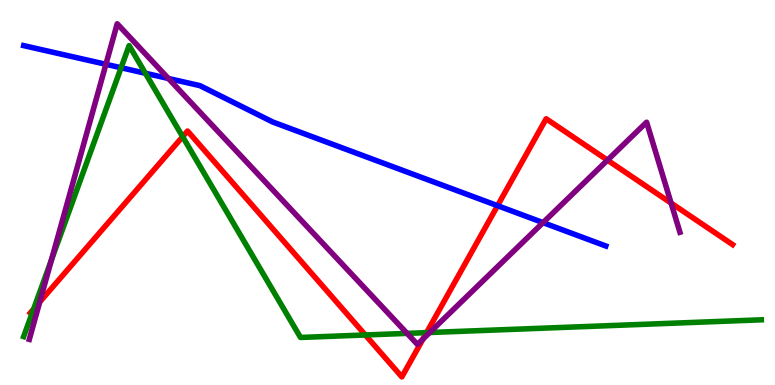[{'lines': ['blue', 'red'], 'intersections': [{'x': 6.42, 'y': 4.66}]}, {'lines': ['green', 'red'], 'intersections': [{'x': 0.434, 'y': 1.97}, {'x': 2.36, 'y': 6.45}, {'x': 4.71, 'y': 1.3}, {'x': 5.5, 'y': 1.36}]}, {'lines': ['purple', 'red'], 'intersections': [{'x': 0.513, 'y': 2.16}, {'x': 5.46, 'y': 1.2}, {'x': 7.84, 'y': 5.84}, {'x': 8.66, 'y': 4.72}]}, {'lines': ['blue', 'green'], 'intersections': [{'x': 1.56, 'y': 8.24}, {'x': 1.88, 'y': 8.1}]}, {'lines': ['blue', 'purple'], 'intersections': [{'x': 1.37, 'y': 8.33}, {'x': 2.17, 'y': 7.96}, {'x': 7.01, 'y': 4.22}]}, {'lines': ['green', 'purple'], 'intersections': [{'x': 0.664, 'y': 3.25}, {'x': 5.25, 'y': 1.34}, {'x': 5.54, 'y': 1.36}]}]